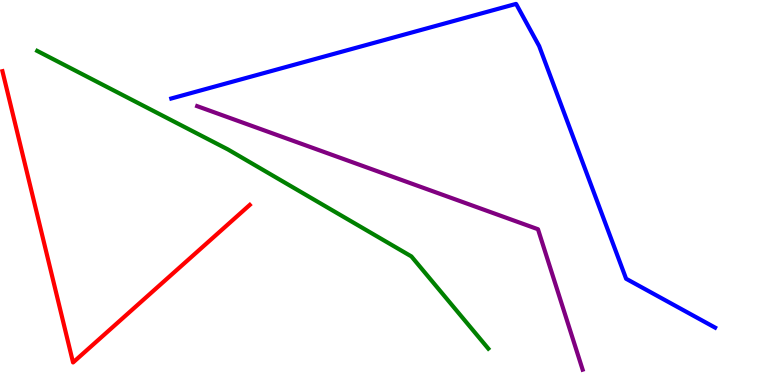[{'lines': ['blue', 'red'], 'intersections': []}, {'lines': ['green', 'red'], 'intersections': []}, {'lines': ['purple', 'red'], 'intersections': []}, {'lines': ['blue', 'green'], 'intersections': []}, {'lines': ['blue', 'purple'], 'intersections': []}, {'lines': ['green', 'purple'], 'intersections': []}]